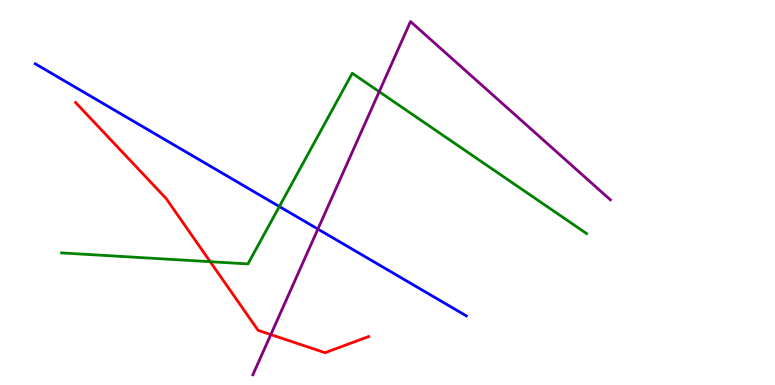[{'lines': ['blue', 'red'], 'intersections': []}, {'lines': ['green', 'red'], 'intersections': [{'x': 2.71, 'y': 3.2}]}, {'lines': ['purple', 'red'], 'intersections': [{'x': 3.49, 'y': 1.31}]}, {'lines': ['blue', 'green'], 'intersections': [{'x': 3.6, 'y': 4.64}]}, {'lines': ['blue', 'purple'], 'intersections': [{'x': 4.1, 'y': 4.05}]}, {'lines': ['green', 'purple'], 'intersections': [{'x': 4.89, 'y': 7.62}]}]